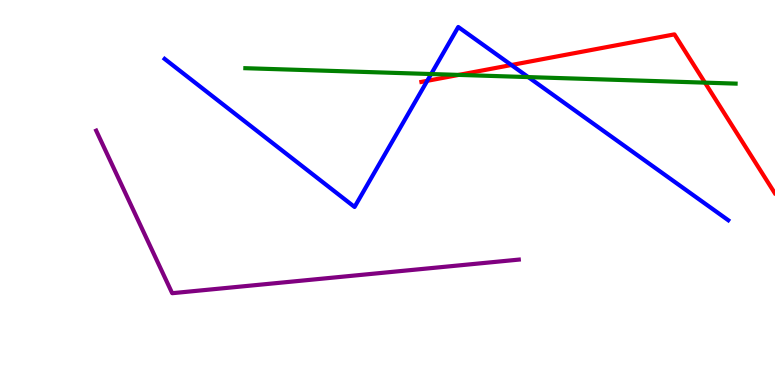[{'lines': ['blue', 'red'], 'intersections': [{'x': 5.51, 'y': 7.9}, {'x': 6.6, 'y': 8.31}]}, {'lines': ['green', 'red'], 'intersections': [{'x': 5.92, 'y': 8.05}, {'x': 9.1, 'y': 7.85}]}, {'lines': ['purple', 'red'], 'intersections': []}, {'lines': ['blue', 'green'], 'intersections': [{'x': 5.56, 'y': 8.08}, {'x': 6.82, 'y': 8.0}]}, {'lines': ['blue', 'purple'], 'intersections': []}, {'lines': ['green', 'purple'], 'intersections': []}]